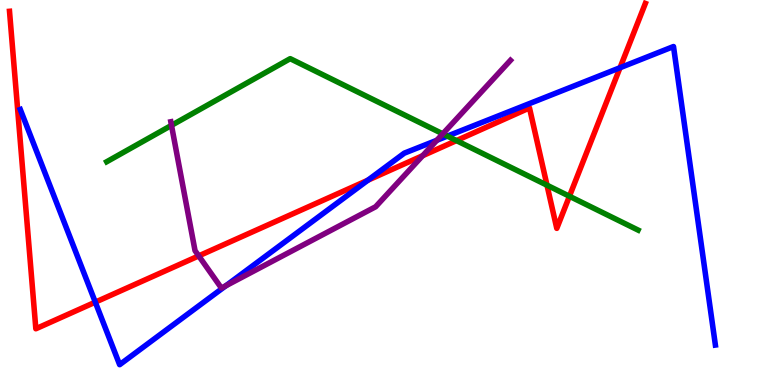[{'lines': ['blue', 'red'], 'intersections': [{'x': 1.23, 'y': 2.15}, {'x': 4.75, 'y': 5.32}, {'x': 8.0, 'y': 8.24}]}, {'lines': ['green', 'red'], 'intersections': [{'x': 5.89, 'y': 6.35}, {'x': 7.06, 'y': 5.19}, {'x': 7.35, 'y': 4.9}]}, {'lines': ['purple', 'red'], 'intersections': [{'x': 2.56, 'y': 3.35}, {'x': 5.45, 'y': 5.96}]}, {'lines': ['blue', 'green'], 'intersections': [{'x': 5.77, 'y': 6.46}]}, {'lines': ['blue', 'purple'], 'intersections': [{'x': 2.91, 'y': 2.58}, {'x': 5.64, 'y': 6.36}]}, {'lines': ['green', 'purple'], 'intersections': [{'x': 2.21, 'y': 6.74}, {'x': 5.71, 'y': 6.52}]}]